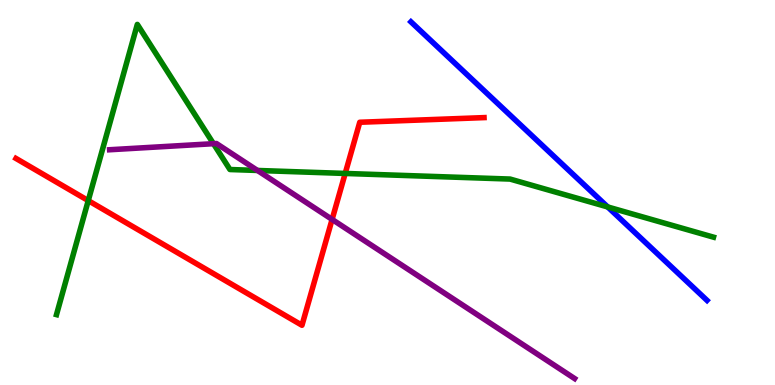[{'lines': ['blue', 'red'], 'intersections': []}, {'lines': ['green', 'red'], 'intersections': [{'x': 1.14, 'y': 4.79}, {'x': 4.45, 'y': 5.49}]}, {'lines': ['purple', 'red'], 'intersections': [{'x': 4.29, 'y': 4.3}]}, {'lines': ['blue', 'green'], 'intersections': [{'x': 7.84, 'y': 4.62}]}, {'lines': ['blue', 'purple'], 'intersections': []}, {'lines': ['green', 'purple'], 'intersections': [{'x': 2.75, 'y': 6.27}, {'x': 3.32, 'y': 5.57}]}]